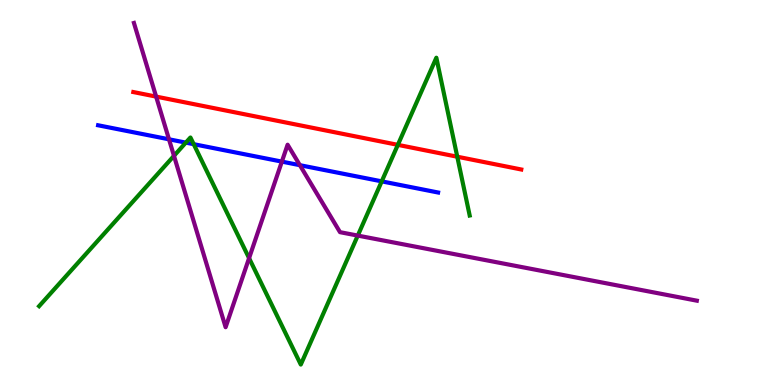[{'lines': ['blue', 'red'], 'intersections': []}, {'lines': ['green', 'red'], 'intersections': [{'x': 5.13, 'y': 6.24}, {'x': 5.9, 'y': 5.93}]}, {'lines': ['purple', 'red'], 'intersections': [{'x': 2.01, 'y': 7.49}]}, {'lines': ['blue', 'green'], 'intersections': [{'x': 2.4, 'y': 6.3}, {'x': 2.5, 'y': 6.26}, {'x': 4.93, 'y': 5.29}]}, {'lines': ['blue', 'purple'], 'intersections': [{'x': 2.18, 'y': 6.38}, {'x': 3.64, 'y': 5.8}, {'x': 3.87, 'y': 5.71}]}, {'lines': ['green', 'purple'], 'intersections': [{'x': 2.24, 'y': 5.95}, {'x': 3.21, 'y': 3.29}, {'x': 4.62, 'y': 3.88}]}]